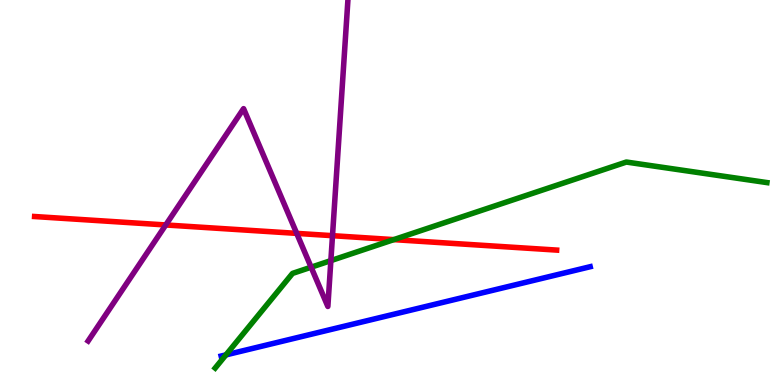[{'lines': ['blue', 'red'], 'intersections': []}, {'lines': ['green', 'red'], 'intersections': [{'x': 5.08, 'y': 3.78}]}, {'lines': ['purple', 'red'], 'intersections': [{'x': 2.14, 'y': 4.16}, {'x': 3.83, 'y': 3.94}, {'x': 4.29, 'y': 3.88}]}, {'lines': ['blue', 'green'], 'intersections': [{'x': 2.92, 'y': 0.782}]}, {'lines': ['blue', 'purple'], 'intersections': []}, {'lines': ['green', 'purple'], 'intersections': [{'x': 4.01, 'y': 3.06}, {'x': 4.27, 'y': 3.23}]}]